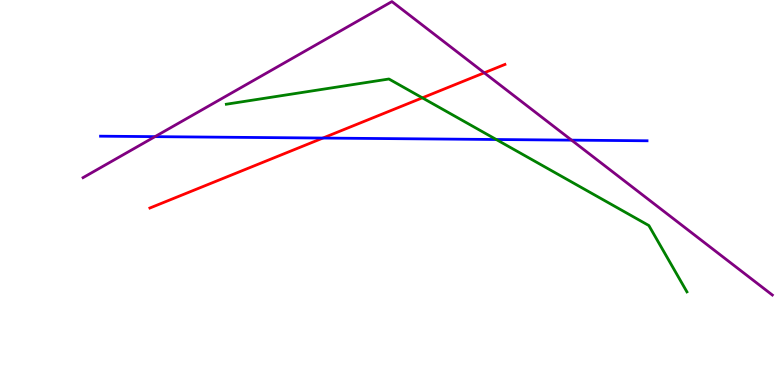[{'lines': ['blue', 'red'], 'intersections': [{'x': 4.17, 'y': 6.41}]}, {'lines': ['green', 'red'], 'intersections': [{'x': 5.45, 'y': 7.46}]}, {'lines': ['purple', 'red'], 'intersections': [{'x': 6.25, 'y': 8.11}]}, {'lines': ['blue', 'green'], 'intersections': [{'x': 6.4, 'y': 6.38}]}, {'lines': ['blue', 'purple'], 'intersections': [{'x': 2.0, 'y': 6.45}, {'x': 7.38, 'y': 6.36}]}, {'lines': ['green', 'purple'], 'intersections': []}]